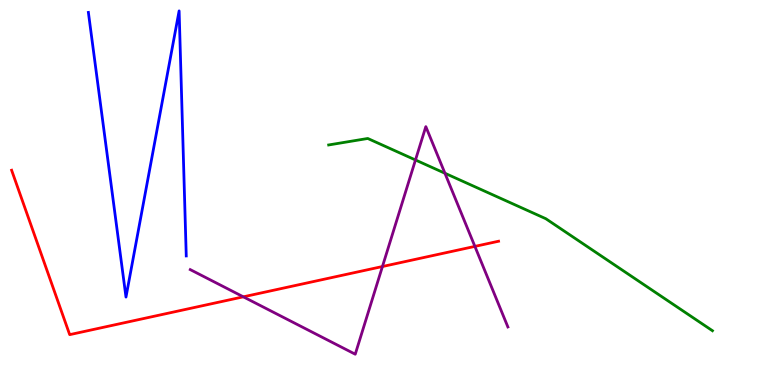[{'lines': ['blue', 'red'], 'intersections': []}, {'lines': ['green', 'red'], 'intersections': []}, {'lines': ['purple', 'red'], 'intersections': [{'x': 3.14, 'y': 2.29}, {'x': 4.93, 'y': 3.08}, {'x': 6.13, 'y': 3.6}]}, {'lines': ['blue', 'green'], 'intersections': []}, {'lines': ['blue', 'purple'], 'intersections': []}, {'lines': ['green', 'purple'], 'intersections': [{'x': 5.36, 'y': 5.84}, {'x': 5.74, 'y': 5.5}]}]